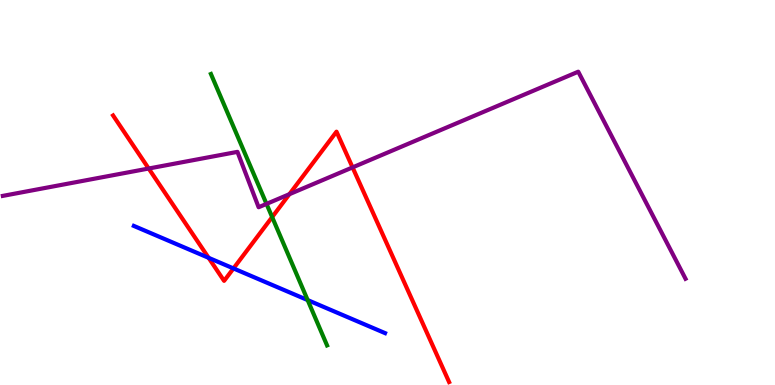[{'lines': ['blue', 'red'], 'intersections': [{'x': 2.69, 'y': 3.3}, {'x': 3.01, 'y': 3.03}]}, {'lines': ['green', 'red'], 'intersections': [{'x': 3.51, 'y': 4.36}]}, {'lines': ['purple', 'red'], 'intersections': [{'x': 1.92, 'y': 5.62}, {'x': 3.73, 'y': 4.96}, {'x': 4.55, 'y': 5.65}]}, {'lines': ['blue', 'green'], 'intersections': [{'x': 3.97, 'y': 2.21}]}, {'lines': ['blue', 'purple'], 'intersections': []}, {'lines': ['green', 'purple'], 'intersections': [{'x': 3.44, 'y': 4.7}]}]